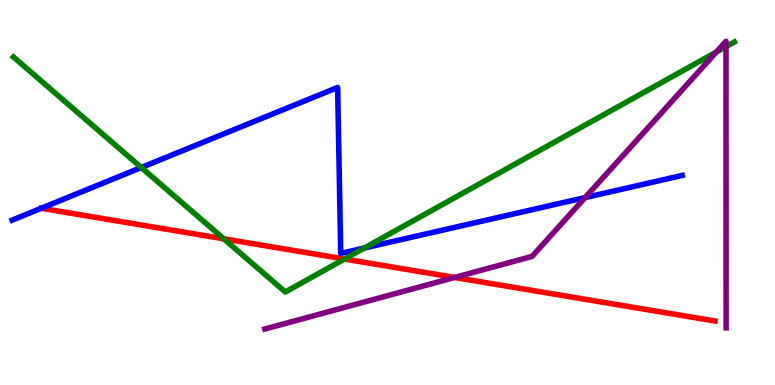[{'lines': ['blue', 'red'], 'intersections': [{'x': 0.533, 'y': 4.59}]}, {'lines': ['green', 'red'], 'intersections': [{'x': 2.89, 'y': 3.8}, {'x': 4.45, 'y': 3.27}]}, {'lines': ['purple', 'red'], 'intersections': [{'x': 5.87, 'y': 2.79}]}, {'lines': ['blue', 'green'], 'intersections': [{'x': 1.82, 'y': 5.65}, {'x': 4.7, 'y': 3.56}]}, {'lines': ['blue', 'purple'], 'intersections': [{'x': 7.55, 'y': 4.87}]}, {'lines': ['green', 'purple'], 'intersections': [{'x': 9.24, 'y': 8.65}, {'x': 9.37, 'y': 8.79}]}]